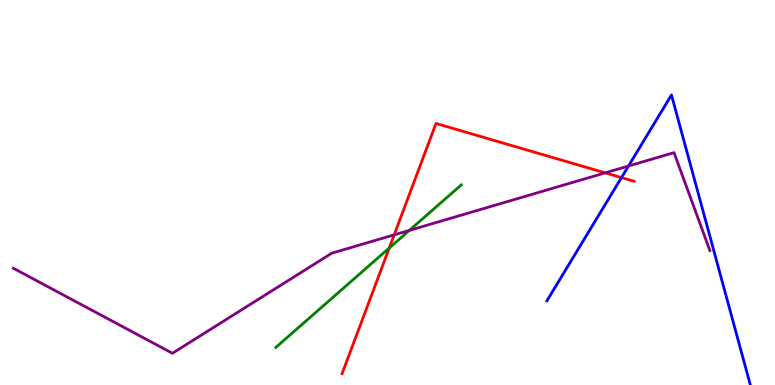[{'lines': ['blue', 'red'], 'intersections': [{'x': 8.02, 'y': 5.39}]}, {'lines': ['green', 'red'], 'intersections': [{'x': 5.02, 'y': 3.56}]}, {'lines': ['purple', 'red'], 'intersections': [{'x': 5.09, 'y': 3.9}, {'x': 7.81, 'y': 5.51}]}, {'lines': ['blue', 'green'], 'intersections': []}, {'lines': ['blue', 'purple'], 'intersections': [{'x': 8.11, 'y': 5.69}]}, {'lines': ['green', 'purple'], 'intersections': [{'x': 5.28, 'y': 4.02}]}]